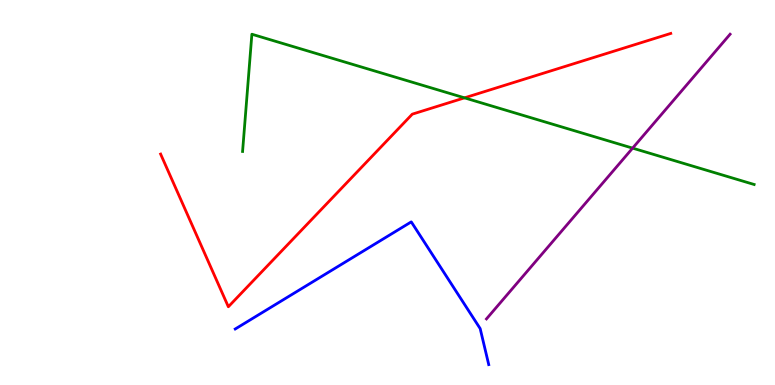[{'lines': ['blue', 'red'], 'intersections': []}, {'lines': ['green', 'red'], 'intersections': [{'x': 5.99, 'y': 7.46}]}, {'lines': ['purple', 'red'], 'intersections': []}, {'lines': ['blue', 'green'], 'intersections': []}, {'lines': ['blue', 'purple'], 'intersections': []}, {'lines': ['green', 'purple'], 'intersections': [{'x': 8.16, 'y': 6.15}]}]